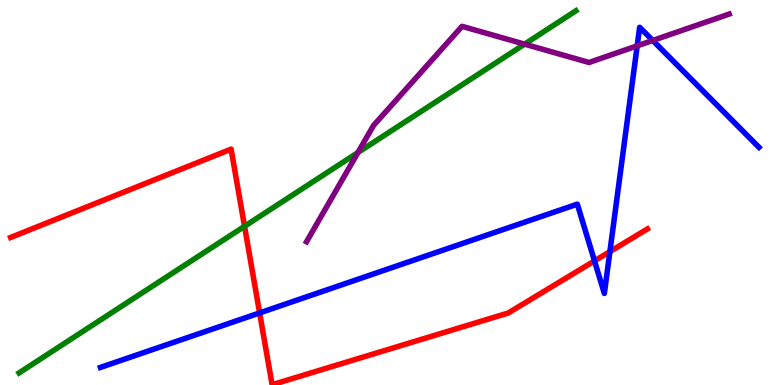[{'lines': ['blue', 'red'], 'intersections': [{'x': 3.35, 'y': 1.87}, {'x': 7.67, 'y': 3.22}, {'x': 7.87, 'y': 3.46}]}, {'lines': ['green', 'red'], 'intersections': [{'x': 3.16, 'y': 4.12}]}, {'lines': ['purple', 'red'], 'intersections': []}, {'lines': ['blue', 'green'], 'intersections': []}, {'lines': ['blue', 'purple'], 'intersections': [{'x': 8.22, 'y': 8.81}, {'x': 8.42, 'y': 8.95}]}, {'lines': ['green', 'purple'], 'intersections': [{'x': 4.62, 'y': 6.04}, {'x': 6.77, 'y': 8.85}]}]